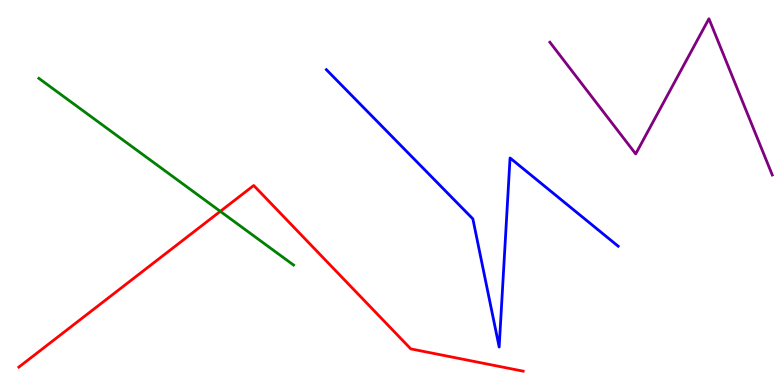[{'lines': ['blue', 'red'], 'intersections': []}, {'lines': ['green', 'red'], 'intersections': [{'x': 2.84, 'y': 4.51}]}, {'lines': ['purple', 'red'], 'intersections': []}, {'lines': ['blue', 'green'], 'intersections': []}, {'lines': ['blue', 'purple'], 'intersections': []}, {'lines': ['green', 'purple'], 'intersections': []}]